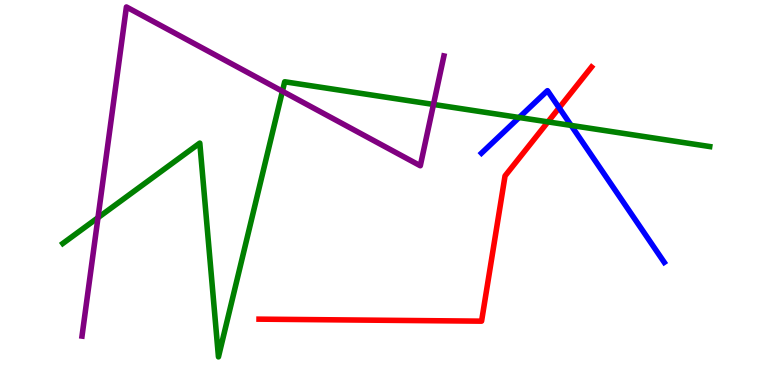[{'lines': ['blue', 'red'], 'intersections': [{'x': 7.21, 'y': 7.2}]}, {'lines': ['green', 'red'], 'intersections': [{'x': 7.07, 'y': 6.83}]}, {'lines': ['purple', 'red'], 'intersections': []}, {'lines': ['blue', 'green'], 'intersections': [{'x': 6.7, 'y': 6.95}, {'x': 7.37, 'y': 6.74}]}, {'lines': ['blue', 'purple'], 'intersections': []}, {'lines': ['green', 'purple'], 'intersections': [{'x': 1.26, 'y': 4.35}, {'x': 3.64, 'y': 7.63}, {'x': 5.59, 'y': 7.29}]}]